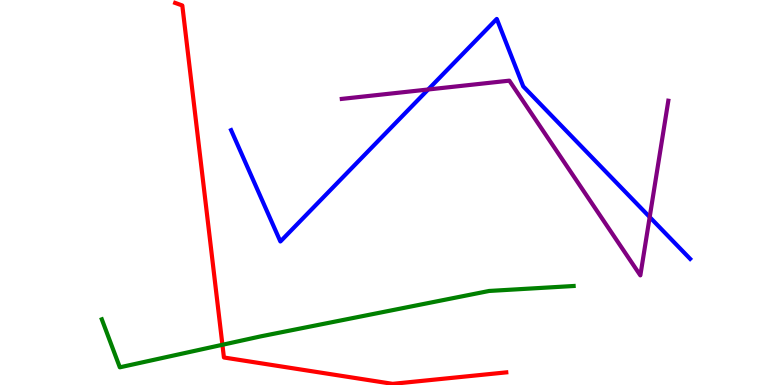[{'lines': ['blue', 'red'], 'intersections': []}, {'lines': ['green', 'red'], 'intersections': [{'x': 2.87, 'y': 1.04}]}, {'lines': ['purple', 'red'], 'intersections': []}, {'lines': ['blue', 'green'], 'intersections': []}, {'lines': ['blue', 'purple'], 'intersections': [{'x': 5.52, 'y': 7.68}, {'x': 8.38, 'y': 4.36}]}, {'lines': ['green', 'purple'], 'intersections': []}]